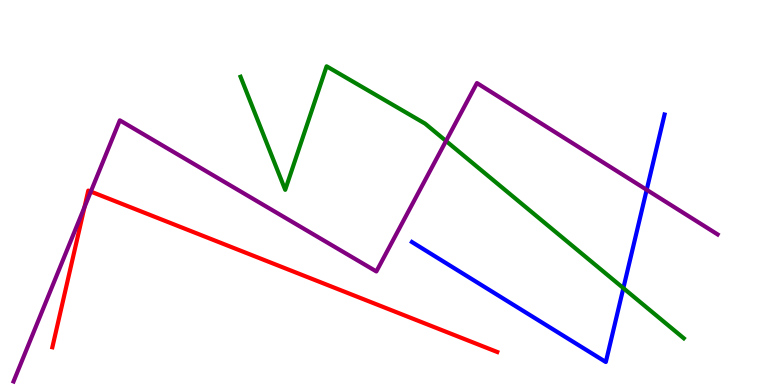[{'lines': ['blue', 'red'], 'intersections': []}, {'lines': ['green', 'red'], 'intersections': []}, {'lines': ['purple', 'red'], 'intersections': [{'x': 1.09, 'y': 4.62}, {'x': 1.17, 'y': 5.02}]}, {'lines': ['blue', 'green'], 'intersections': [{'x': 8.04, 'y': 2.52}]}, {'lines': ['blue', 'purple'], 'intersections': [{'x': 8.34, 'y': 5.07}]}, {'lines': ['green', 'purple'], 'intersections': [{'x': 5.76, 'y': 6.34}]}]